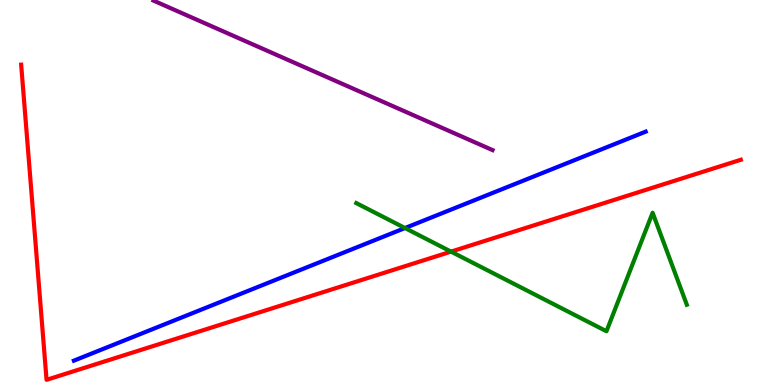[{'lines': ['blue', 'red'], 'intersections': []}, {'lines': ['green', 'red'], 'intersections': [{'x': 5.82, 'y': 3.46}]}, {'lines': ['purple', 'red'], 'intersections': []}, {'lines': ['blue', 'green'], 'intersections': [{'x': 5.23, 'y': 4.08}]}, {'lines': ['blue', 'purple'], 'intersections': []}, {'lines': ['green', 'purple'], 'intersections': []}]